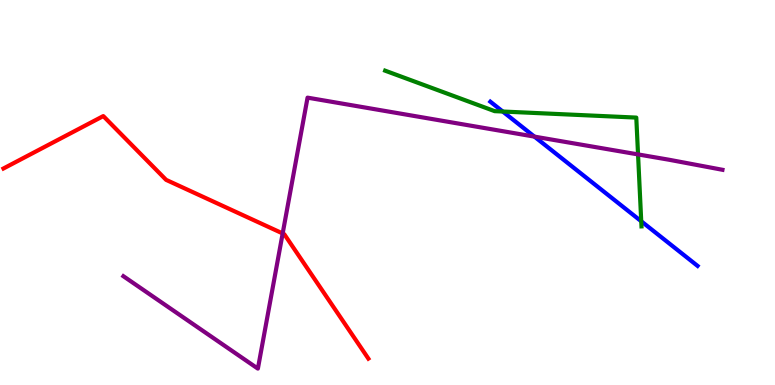[{'lines': ['blue', 'red'], 'intersections': []}, {'lines': ['green', 'red'], 'intersections': []}, {'lines': ['purple', 'red'], 'intersections': [{'x': 3.65, 'y': 3.94}]}, {'lines': ['blue', 'green'], 'intersections': [{'x': 6.49, 'y': 7.1}, {'x': 8.27, 'y': 4.25}]}, {'lines': ['blue', 'purple'], 'intersections': [{'x': 6.9, 'y': 6.45}]}, {'lines': ['green', 'purple'], 'intersections': [{'x': 8.23, 'y': 5.99}]}]